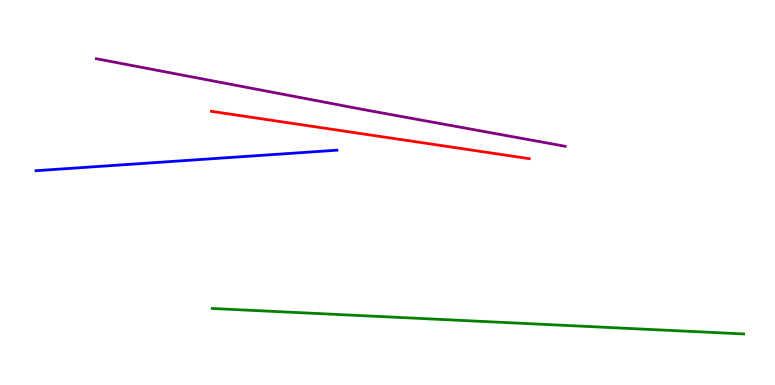[{'lines': ['blue', 'red'], 'intersections': []}, {'lines': ['green', 'red'], 'intersections': []}, {'lines': ['purple', 'red'], 'intersections': []}, {'lines': ['blue', 'green'], 'intersections': []}, {'lines': ['blue', 'purple'], 'intersections': []}, {'lines': ['green', 'purple'], 'intersections': []}]